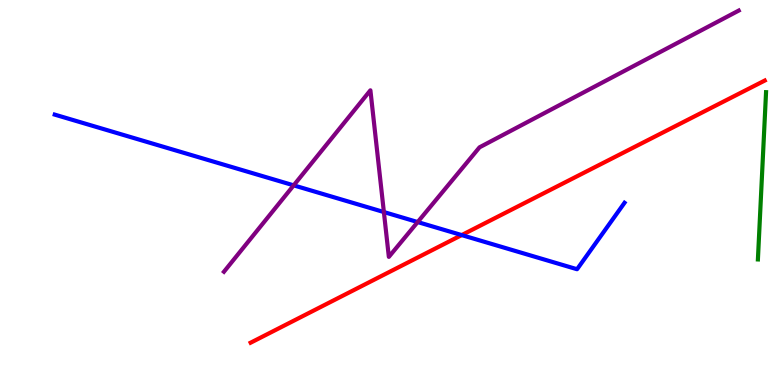[{'lines': ['blue', 'red'], 'intersections': [{'x': 5.96, 'y': 3.89}]}, {'lines': ['green', 'red'], 'intersections': []}, {'lines': ['purple', 'red'], 'intersections': []}, {'lines': ['blue', 'green'], 'intersections': []}, {'lines': ['blue', 'purple'], 'intersections': [{'x': 3.79, 'y': 5.19}, {'x': 4.95, 'y': 4.49}, {'x': 5.39, 'y': 4.23}]}, {'lines': ['green', 'purple'], 'intersections': []}]